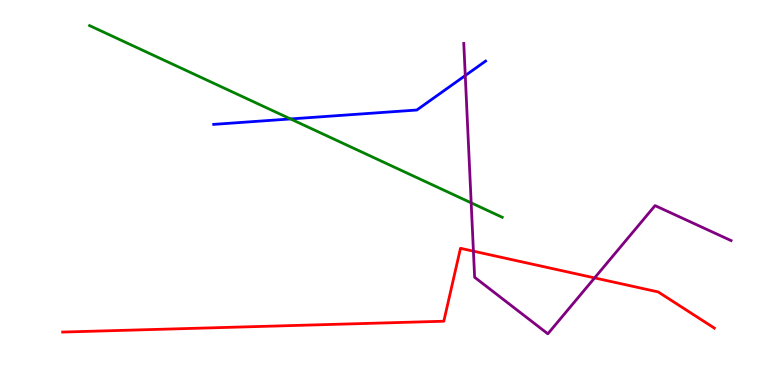[{'lines': ['blue', 'red'], 'intersections': []}, {'lines': ['green', 'red'], 'intersections': []}, {'lines': ['purple', 'red'], 'intersections': [{'x': 6.11, 'y': 3.48}, {'x': 7.67, 'y': 2.78}]}, {'lines': ['blue', 'green'], 'intersections': [{'x': 3.75, 'y': 6.91}]}, {'lines': ['blue', 'purple'], 'intersections': [{'x': 6.0, 'y': 8.04}]}, {'lines': ['green', 'purple'], 'intersections': [{'x': 6.08, 'y': 4.73}]}]